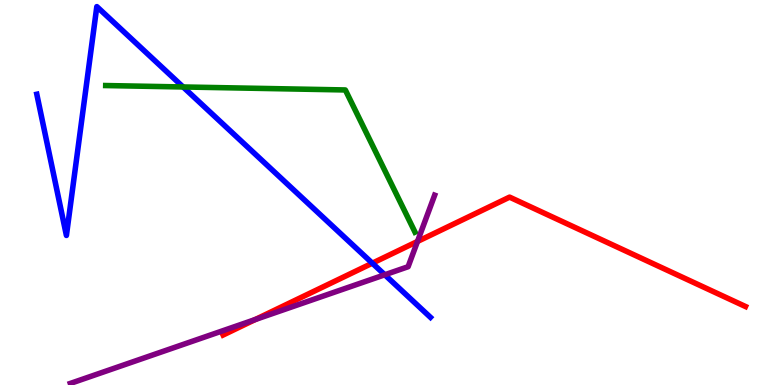[{'lines': ['blue', 'red'], 'intersections': [{'x': 4.8, 'y': 3.16}]}, {'lines': ['green', 'red'], 'intersections': []}, {'lines': ['purple', 'red'], 'intersections': [{'x': 3.29, 'y': 1.7}, {'x': 5.39, 'y': 3.73}]}, {'lines': ['blue', 'green'], 'intersections': [{'x': 2.36, 'y': 7.74}]}, {'lines': ['blue', 'purple'], 'intersections': [{'x': 4.96, 'y': 2.86}]}, {'lines': ['green', 'purple'], 'intersections': []}]